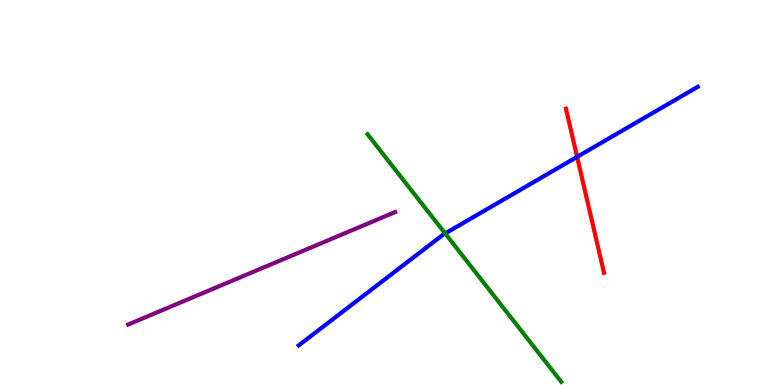[{'lines': ['blue', 'red'], 'intersections': [{'x': 7.45, 'y': 5.93}]}, {'lines': ['green', 'red'], 'intersections': []}, {'lines': ['purple', 'red'], 'intersections': []}, {'lines': ['blue', 'green'], 'intersections': [{'x': 5.74, 'y': 3.94}]}, {'lines': ['blue', 'purple'], 'intersections': []}, {'lines': ['green', 'purple'], 'intersections': []}]